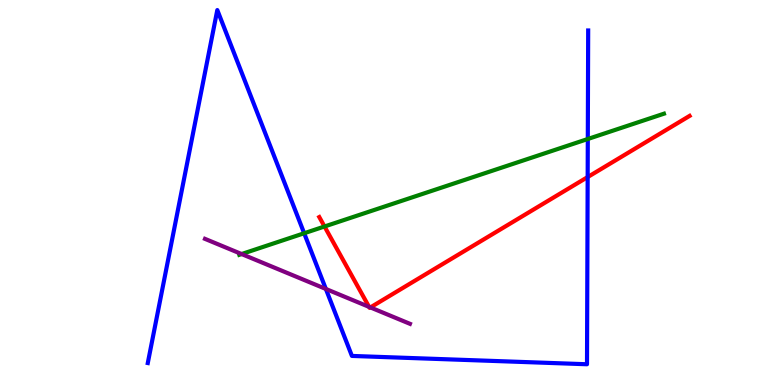[{'lines': ['blue', 'red'], 'intersections': [{'x': 7.58, 'y': 5.4}]}, {'lines': ['green', 'red'], 'intersections': [{'x': 4.19, 'y': 4.12}]}, {'lines': ['purple', 'red'], 'intersections': [{'x': 4.76, 'y': 2.03}, {'x': 4.78, 'y': 2.02}]}, {'lines': ['blue', 'green'], 'intersections': [{'x': 3.92, 'y': 3.94}, {'x': 7.58, 'y': 6.39}]}, {'lines': ['blue', 'purple'], 'intersections': [{'x': 4.2, 'y': 2.49}]}, {'lines': ['green', 'purple'], 'intersections': [{'x': 3.12, 'y': 3.4}]}]